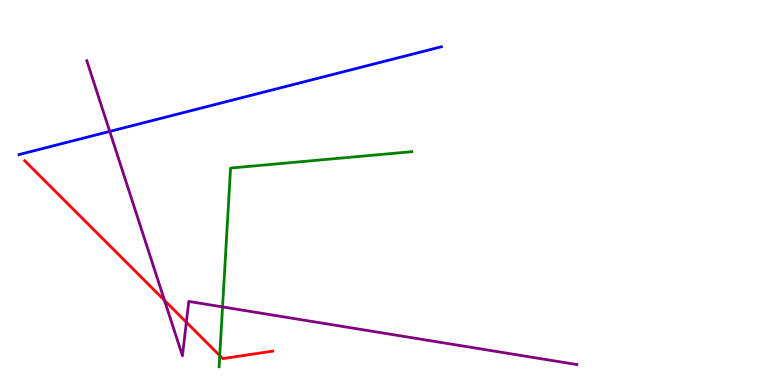[{'lines': ['blue', 'red'], 'intersections': []}, {'lines': ['green', 'red'], 'intersections': [{'x': 2.84, 'y': 0.765}]}, {'lines': ['purple', 'red'], 'intersections': [{'x': 2.12, 'y': 2.2}, {'x': 2.4, 'y': 1.63}]}, {'lines': ['blue', 'green'], 'intersections': []}, {'lines': ['blue', 'purple'], 'intersections': [{'x': 1.42, 'y': 6.59}]}, {'lines': ['green', 'purple'], 'intersections': [{'x': 2.87, 'y': 2.03}]}]